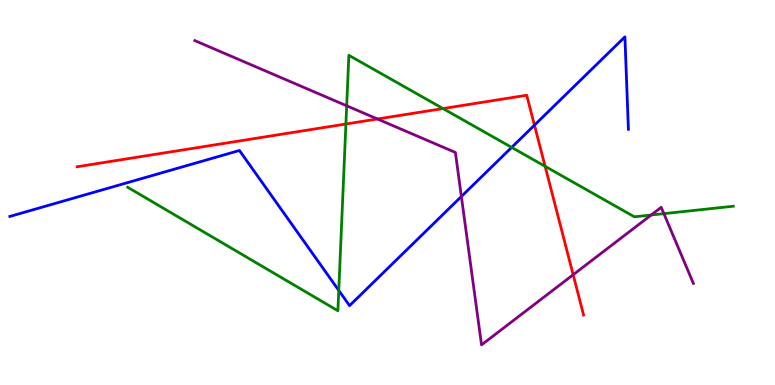[{'lines': ['blue', 'red'], 'intersections': [{'x': 6.9, 'y': 6.75}]}, {'lines': ['green', 'red'], 'intersections': [{'x': 4.46, 'y': 6.78}, {'x': 5.72, 'y': 7.18}, {'x': 7.03, 'y': 5.68}]}, {'lines': ['purple', 'red'], 'intersections': [{'x': 4.87, 'y': 6.91}, {'x': 7.4, 'y': 2.86}]}, {'lines': ['blue', 'green'], 'intersections': [{'x': 4.37, 'y': 2.46}, {'x': 6.6, 'y': 6.17}]}, {'lines': ['blue', 'purple'], 'intersections': [{'x': 5.95, 'y': 4.9}]}, {'lines': ['green', 'purple'], 'intersections': [{'x': 4.47, 'y': 7.25}, {'x': 8.4, 'y': 4.42}, {'x': 8.57, 'y': 4.45}]}]